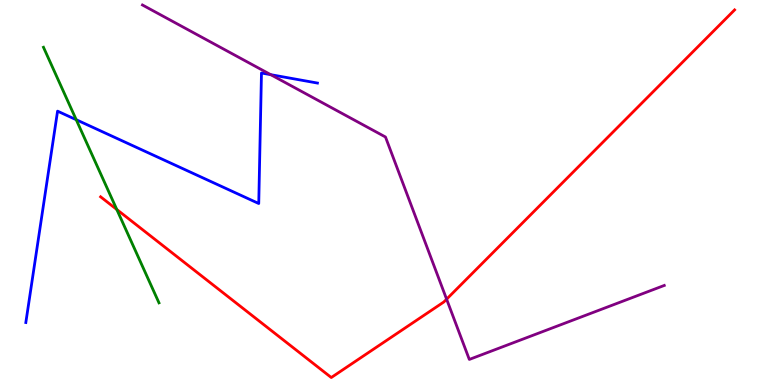[{'lines': ['blue', 'red'], 'intersections': []}, {'lines': ['green', 'red'], 'intersections': [{'x': 1.51, 'y': 4.56}]}, {'lines': ['purple', 'red'], 'intersections': [{'x': 5.76, 'y': 2.23}]}, {'lines': ['blue', 'green'], 'intersections': [{'x': 0.983, 'y': 6.89}]}, {'lines': ['blue', 'purple'], 'intersections': [{'x': 3.49, 'y': 8.06}]}, {'lines': ['green', 'purple'], 'intersections': []}]